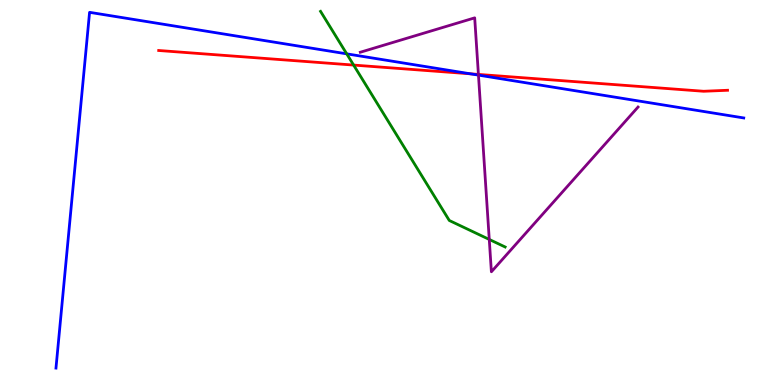[{'lines': ['blue', 'red'], 'intersections': [{'x': 6.07, 'y': 8.08}]}, {'lines': ['green', 'red'], 'intersections': [{'x': 4.56, 'y': 8.31}]}, {'lines': ['purple', 'red'], 'intersections': [{'x': 6.17, 'y': 8.07}]}, {'lines': ['blue', 'green'], 'intersections': [{'x': 4.47, 'y': 8.6}]}, {'lines': ['blue', 'purple'], 'intersections': [{'x': 6.17, 'y': 8.05}]}, {'lines': ['green', 'purple'], 'intersections': [{'x': 6.31, 'y': 3.78}]}]